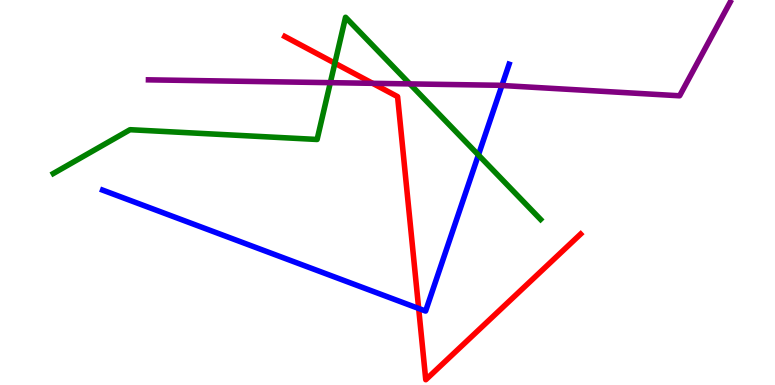[{'lines': ['blue', 'red'], 'intersections': [{'x': 5.4, 'y': 1.99}]}, {'lines': ['green', 'red'], 'intersections': [{'x': 4.32, 'y': 8.36}]}, {'lines': ['purple', 'red'], 'intersections': [{'x': 4.81, 'y': 7.84}]}, {'lines': ['blue', 'green'], 'intersections': [{'x': 6.17, 'y': 5.97}]}, {'lines': ['blue', 'purple'], 'intersections': [{'x': 6.48, 'y': 7.78}]}, {'lines': ['green', 'purple'], 'intersections': [{'x': 4.26, 'y': 7.85}, {'x': 5.29, 'y': 7.82}]}]